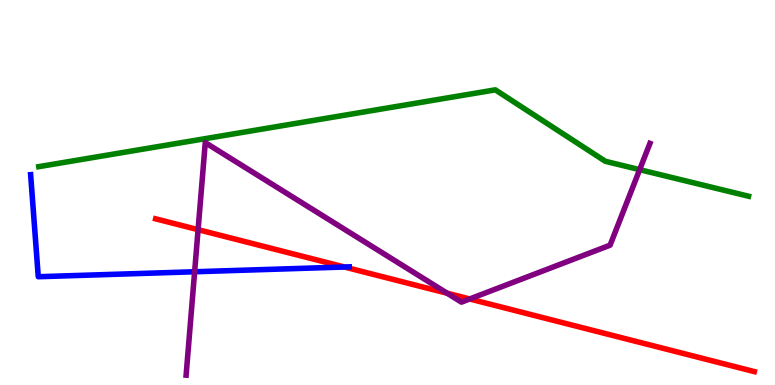[{'lines': ['blue', 'red'], 'intersections': [{'x': 4.44, 'y': 3.06}]}, {'lines': ['green', 'red'], 'intersections': []}, {'lines': ['purple', 'red'], 'intersections': [{'x': 2.56, 'y': 4.03}, {'x': 5.77, 'y': 2.38}, {'x': 6.06, 'y': 2.23}]}, {'lines': ['blue', 'green'], 'intersections': []}, {'lines': ['blue', 'purple'], 'intersections': [{'x': 2.51, 'y': 2.94}]}, {'lines': ['green', 'purple'], 'intersections': [{'x': 8.25, 'y': 5.59}]}]